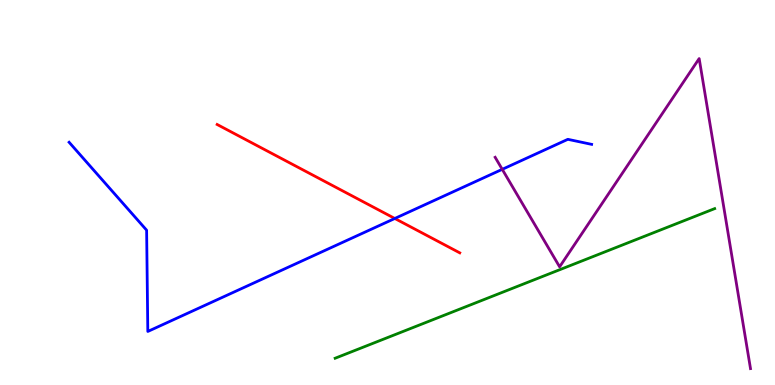[{'lines': ['blue', 'red'], 'intersections': [{'x': 5.09, 'y': 4.33}]}, {'lines': ['green', 'red'], 'intersections': []}, {'lines': ['purple', 'red'], 'intersections': []}, {'lines': ['blue', 'green'], 'intersections': []}, {'lines': ['blue', 'purple'], 'intersections': [{'x': 6.48, 'y': 5.6}]}, {'lines': ['green', 'purple'], 'intersections': []}]